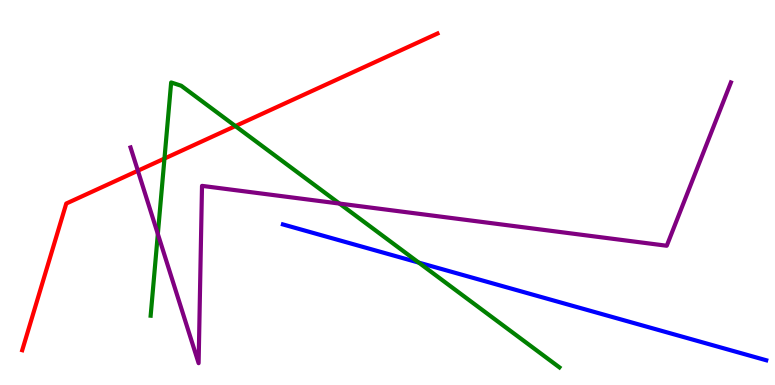[{'lines': ['blue', 'red'], 'intersections': []}, {'lines': ['green', 'red'], 'intersections': [{'x': 2.12, 'y': 5.88}, {'x': 3.04, 'y': 6.73}]}, {'lines': ['purple', 'red'], 'intersections': [{'x': 1.78, 'y': 5.57}]}, {'lines': ['blue', 'green'], 'intersections': [{'x': 5.4, 'y': 3.18}]}, {'lines': ['blue', 'purple'], 'intersections': []}, {'lines': ['green', 'purple'], 'intersections': [{'x': 2.04, 'y': 3.92}, {'x': 4.38, 'y': 4.71}]}]